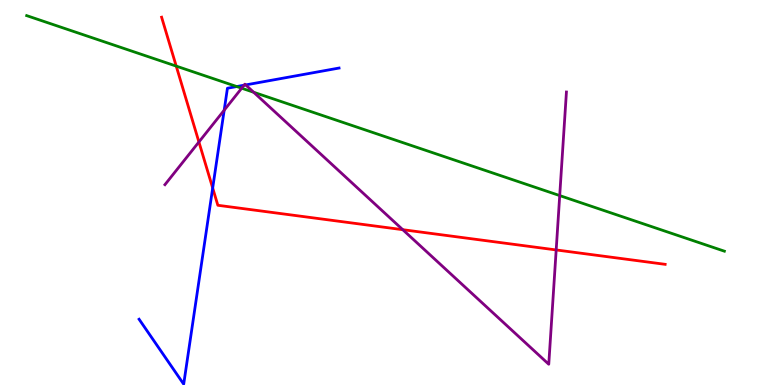[{'lines': ['blue', 'red'], 'intersections': [{'x': 2.74, 'y': 5.12}]}, {'lines': ['green', 'red'], 'intersections': [{'x': 2.27, 'y': 8.28}]}, {'lines': ['purple', 'red'], 'intersections': [{'x': 2.57, 'y': 6.31}, {'x': 5.2, 'y': 4.03}, {'x': 7.18, 'y': 3.51}]}, {'lines': ['blue', 'green'], 'intersections': [{'x': 3.05, 'y': 7.75}]}, {'lines': ['blue', 'purple'], 'intersections': [{'x': 2.89, 'y': 7.14}, {'x': 3.15, 'y': 7.79}, {'x': 3.17, 'y': 7.79}]}, {'lines': ['green', 'purple'], 'intersections': [{'x': 3.12, 'y': 7.71}, {'x': 3.27, 'y': 7.6}, {'x': 7.22, 'y': 4.92}]}]